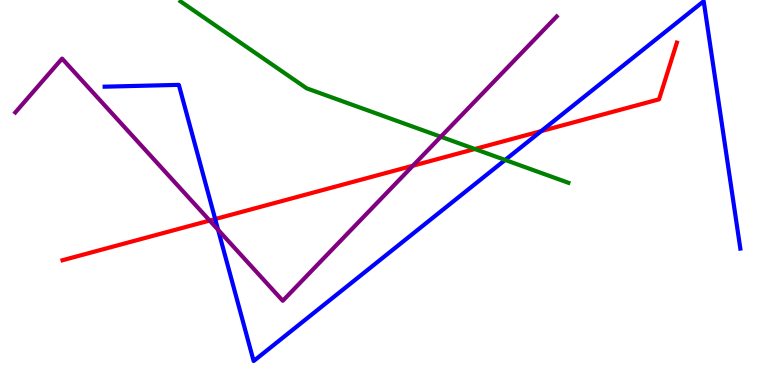[{'lines': ['blue', 'red'], 'intersections': [{'x': 2.78, 'y': 4.31}, {'x': 6.98, 'y': 6.59}]}, {'lines': ['green', 'red'], 'intersections': [{'x': 6.13, 'y': 6.13}]}, {'lines': ['purple', 'red'], 'intersections': [{'x': 2.71, 'y': 4.27}, {'x': 5.33, 'y': 5.7}]}, {'lines': ['blue', 'green'], 'intersections': [{'x': 6.52, 'y': 5.85}]}, {'lines': ['blue', 'purple'], 'intersections': [{'x': 2.81, 'y': 4.03}]}, {'lines': ['green', 'purple'], 'intersections': [{'x': 5.69, 'y': 6.45}]}]